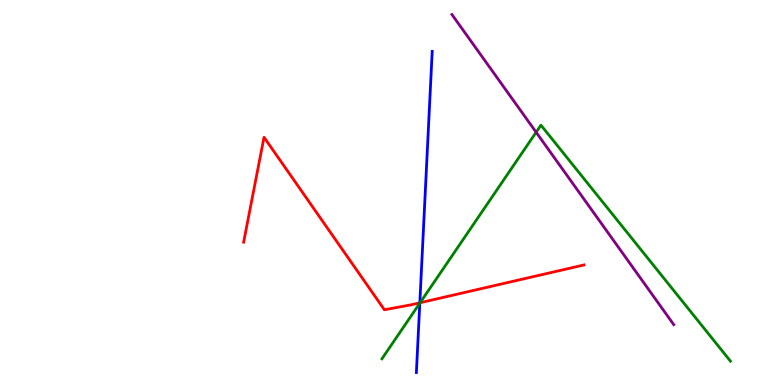[{'lines': ['blue', 'red'], 'intersections': [{'x': 5.42, 'y': 2.14}]}, {'lines': ['green', 'red'], 'intersections': [{'x': 5.42, 'y': 2.14}]}, {'lines': ['purple', 'red'], 'intersections': []}, {'lines': ['blue', 'green'], 'intersections': [{'x': 5.42, 'y': 2.13}]}, {'lines': ['blue', 'purple'], 'intersections': []}, {'lines': ['green', 'purple'], 'intersections': [{'x': 6.92, 'y': 6.57}]}]